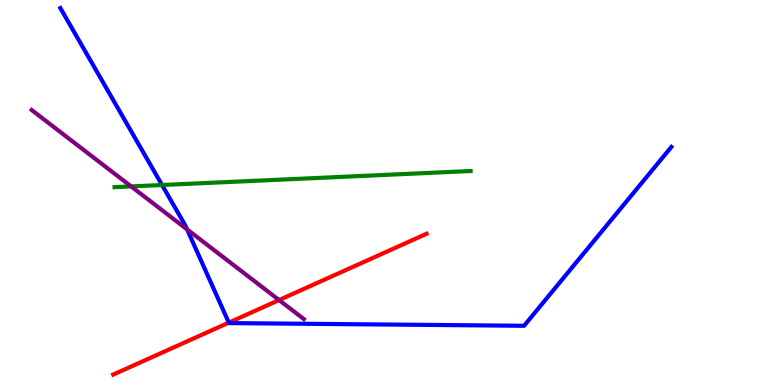[{'lines': ['blue', 'red'], 'intersections': [{'x': 2.95, 'y': 1.62}]}, {'lines': ['green', 'red'], 'intersections': []}, {'lines': ['purple', 'red'], 'intersections': [{'x': 3.6, 'y': 2.21}]}, {'lines': ['blue', 'green'], 'intersections': [{'x': 2.09, 'y': 5.19}]}, {'lines': ['blue', 'purple'], 'intersections': [{'x': 2.41, 'y': 4.04}]}, {'lines': ['green', 'purple'], 'intersections': [{'x': 1.69, 'y': 5.16}]}]